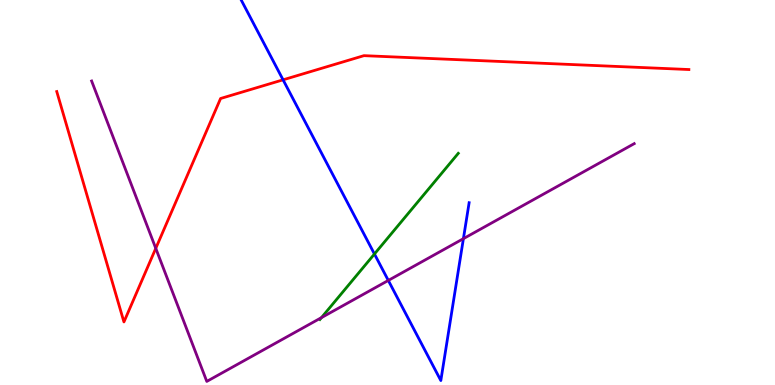[{'lines': ['blue', 'red'], 'intersections': [{'x': 3.65, 'y': 7.93}]}, {'lines': ['green', 'red'], 'intersections': []}, {'lines': ['purple', 'red'], 'intersections': [{'x': 2.01, 'y': 3.55}]}, {'lines': ['blue', 'green'], 'intersections': [{'x': 4.83, 'y': 3.4}]}, {'lines': ['blue', 'purple'], 'intersections': [{'x': 5.01, 'y': 2.72}, {'x': 5.98, 'y': 3.8}]}, {'lines': ['green', 'purple'], 'intersections': [{'x': 4.15, 'y': 1.75}]}]